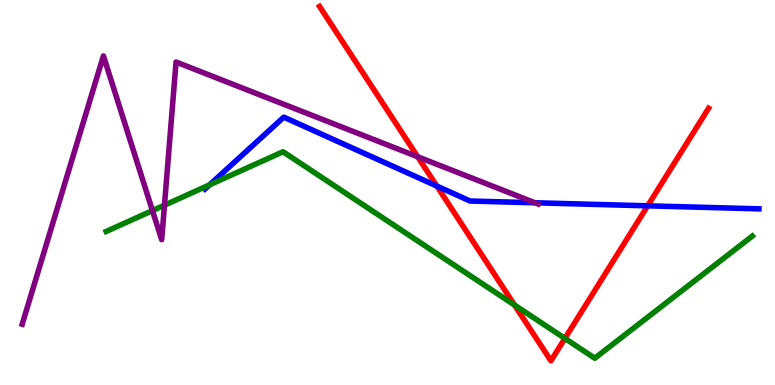[{'lines': ['blue', 'red'], 'intersections': [{'x': 5.64, 'y': 5.17}, {'x': 8.36, 'y': 4.65}]}, {'lines': ['green', 'red'], 'intersections': [{'x': 6.64, 'y': 2.08}, {'x': 7.29, 'y': 1.21}]}, {'lines': ['purple', 'red'], 'intersections': [{'x': 5.39, 'y': 5.93}]}, {'lines': ['blue', 'green'], 'intersections': [{'x': 2.7, 'y': 5.2}]}, {'lines': ['blue', 'purple'], 'intersections': [{'x': 6.9, 'y': 4.73}]}, {'lines': ['green', 'purple'], 'intersections': [{'x': 1.97, 'y': 4.53}, {'x': 2.12, 'y': 4.67}]}]